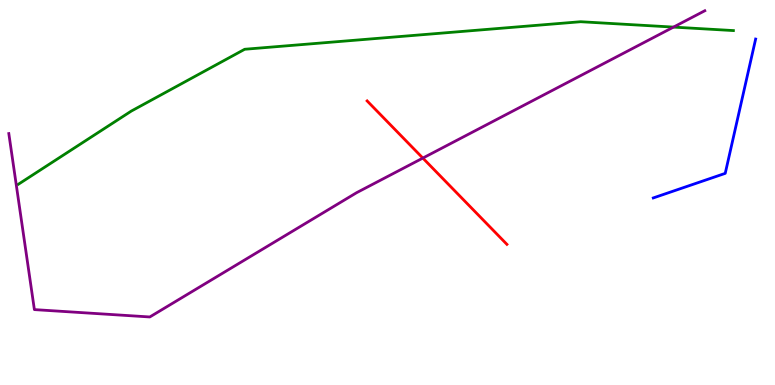[{'lines': ['blue', 'red'], 'intersections': []}, {'lines': ['green', 'red'], 'intersections': []}, {'lines': ['purple', 'red'], 'intersections': [{'x': 5.46, 'y': 5.89}]}, {'lines': ['blue', 'green'], 'intersections': []}, {'lines': ['blue', 'purple'], 'intersections': []}, {'lines': ['green', 'purple'], 'intersections': [{'x': 8.69, 'y': 9.3}]}]